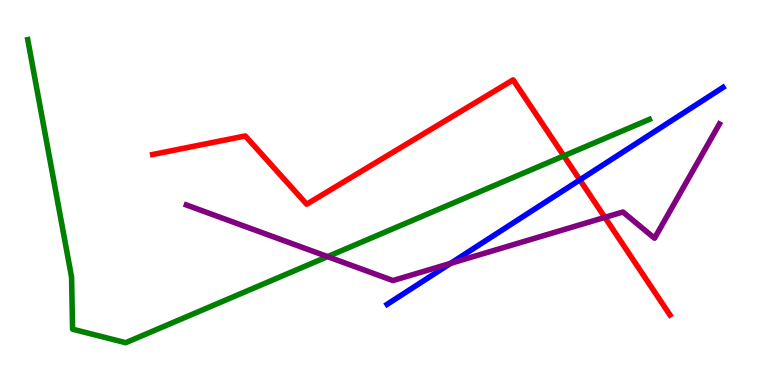[{'lines': ['blue', 'red'], 'intersections': [{'x': 7.48, 'y': 5.33}]}, {'lines': ['green', 'red'], 'intersections': [{'x': 7.28, 'y': 5.95}]}, {'lines': ['purple', 'red'], 'intersections': [{'x': 7.8, 'y': 4.35}]}, {'lines': ['blue', 'green'], 'intersections': []}, {'lines': ['blue', 'purple'], 'intersections': [{'x': 5.81, 'y': 3.16}]}, {'lines': ['green', 'purple'], 'intersections': [{'x': 4.23, 'y': 3.33}]}]